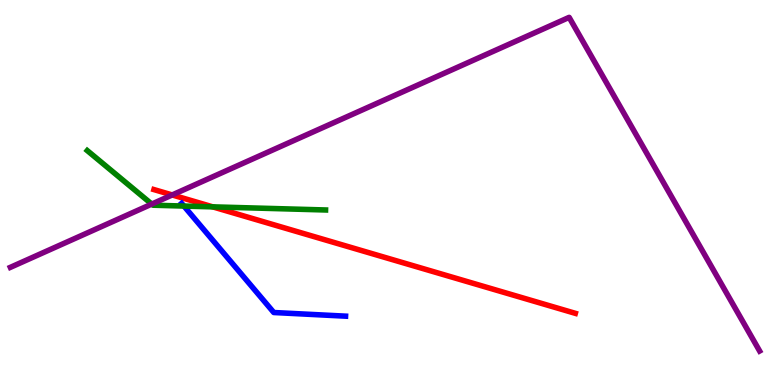[{'lines': ['blue', 'red'], 'intersections': []}, {'lines': ['green', 'red'], 'intersections': [{'x': 2.75, 'y': 4.63}]}, {'lines': ['purple', 'red'], 'intersections': [{'x': 2.22, 'y': 4.94}]}, {'lines': ['blue', 'green'], 'intersections': [{'x': 2.37, 'y': 4.65}]}, {'lines': ['blue', 'purple'], 'intersections': []}, {'lines': ['green', 'purple'], 'intersections': [{'x': 1.96, 'y': 4.7}]}]